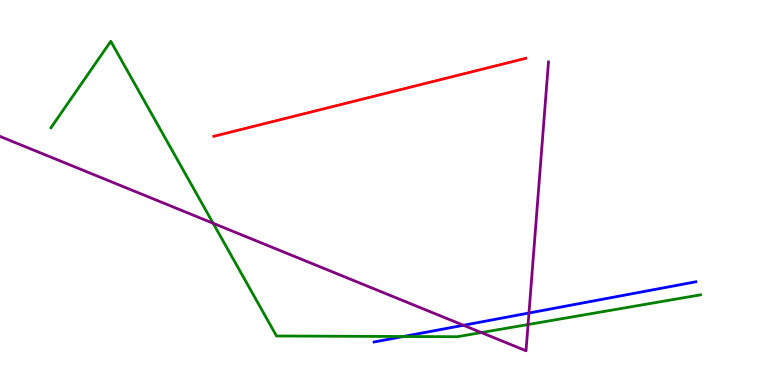[{'lines': ['blue', 'red'], 'intersections': []}, {'lines': ['green', 'red'], 'intersections': []}, {'lines': ['purple', 'red'], 'intersections': []}, {'lines': ['blue', 'green'], 'intersections': [{'x': 5.2, 'y': 1.26}]}, {'lines': ['blue', 'purple'], 'intersections': [{'x': 5.98, 'y': 1.55}, {'x': 6.83, 'y': 1.87}]}, {'lines': ['green', 'purple'], 'intersections': [{'x': 2.75, 'y': 4.2}, {'x': 6.21, 'y': 1.36}, {'x': 6.81, 'y': 1.57}]}]